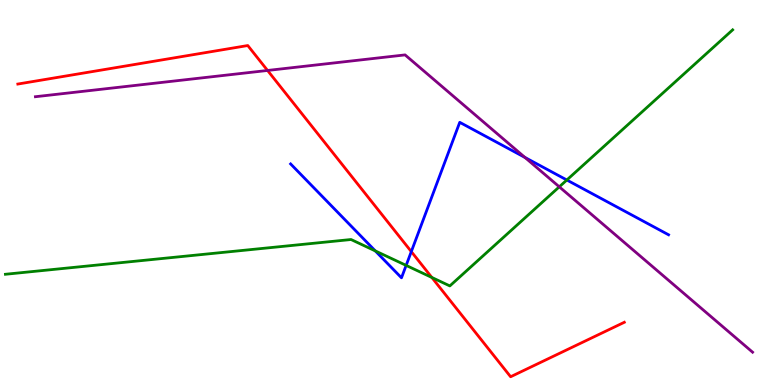[{'lines': ['blue', 'red'], 'intersections': [{'x': 5.31, 'y': 3.46}]}, {'lines': ['green', 'red'], 'intersections': [{'x': 5.57, 'y': 2.79}]}, {'lines': ['purple', 'red'], 'intersections': [{'x': 3.45, 'y': 8.17}]}, {'lines': ['blue', 'green'], 'intersections': [{'x': 4.84, 'y': 3.48}, {'x': 5.24, 'y': 3.11}, {'x': 7.31, 'y': 5.32}]}, {'lines': ['blue', 'purple'], 'intersections': [{'x': 6.77, 'y': 5.91}]}, {'lines': ['green', 'purple'], 'intersections': [{'x': 7.22, 'y': 5.15}]}]